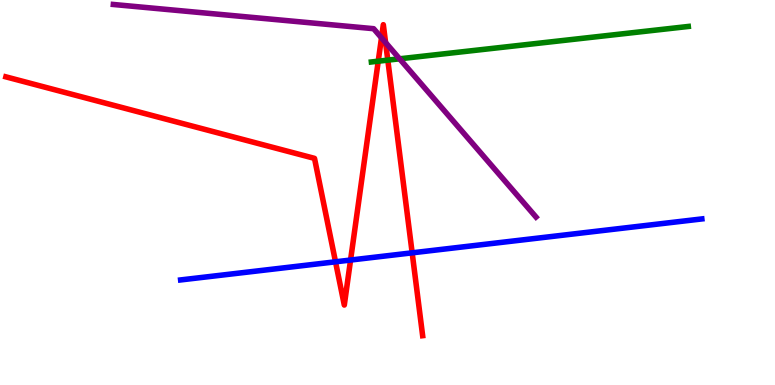[{'lines': ['blue', 'red'], 'intersections': [{'x': 4.33, 'y': 3.2}, {'x': 4.52, 'y': 3.25}, {'x': 5.32, 'y': 3.43}]}, {'lines': ['green', 'red'], 'intersections': [{'x': 4.88, 'y': 8.41}, {'x': 5.0, 'y': 8.44}]}, {'lines': ['purple', 'red'], 'intersections': [{'x': 4.92, 'y': 9.02}, {'x': 4.98, 'y': 8.89}]}, {'lines': ['blue', 'green'], 'intersections': []}, {'lines': ['blue', 'purple'], 'intersections': []}, {'lines': ['green', 'purple'], 'intersections': [{'x': 5.16, 'y': 8.47}]}]